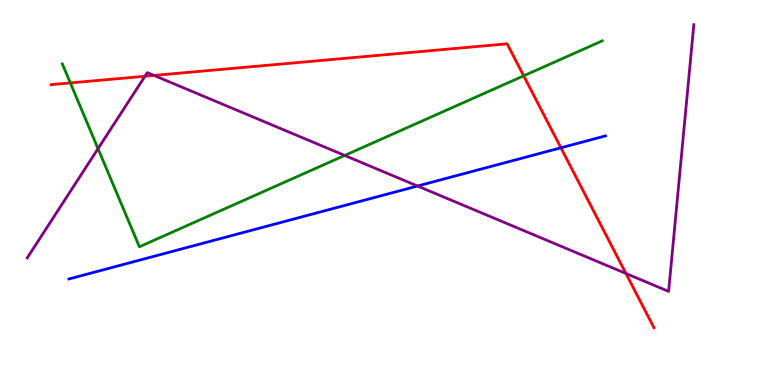[{'lines': ['blue', 'red'], 'intersections': [{'x': 7.24, 'y': 6.16}]}, {'lines': ['green', 'red'], 'intersections': [{'x': 0.907, 'y': 7.85}, {'x': 6.76, 'y': 8.03}]}, {'lines': ['purple', 'red'], 'intersections': [{'x': 1.87, 'y': 8.02}, {'x': 1.99, 'y': 8.04}, {'x': 8.08, 'y': 2.9}]}, {'lines': ['blue', 'green'], 'intersections': []}, {'lines': ['blue', 'purple'], 'intersections': [{'x': 5.39, 'y': 5.17}]}, {'lines': ['green', 'purple'], 'intersections': [{'x': 1.26, 'y': 6.14}, {'x': 4.45, 'y': 5.96}]}]